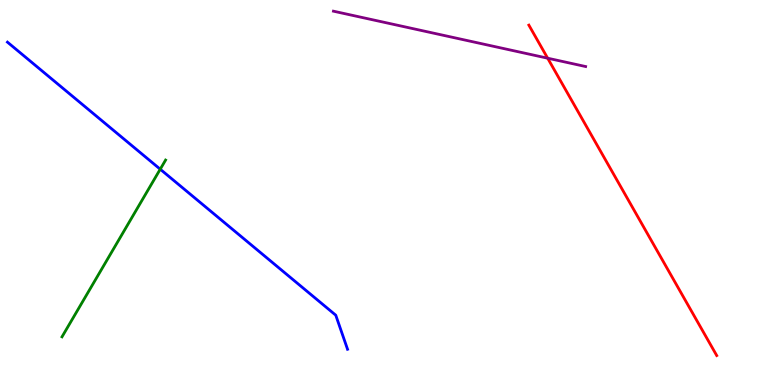[{'lines': ['blue', 'red'], 'intersections': []}, {'lines': ['green', 'red'], 'intersections': []}, {'lines': ['purple', 'red'], 'intersections': [{'x': 7.07, 'y': 8.49}]}, {'lines': ['blue', 'green'], 'intersections': [{'x': 2.07, 'y': 5.6}]}, {'lines': ['blue', 'purple'], 'intersections': []}, {'lines': ['green', 'purple'], 'intersections': []}]